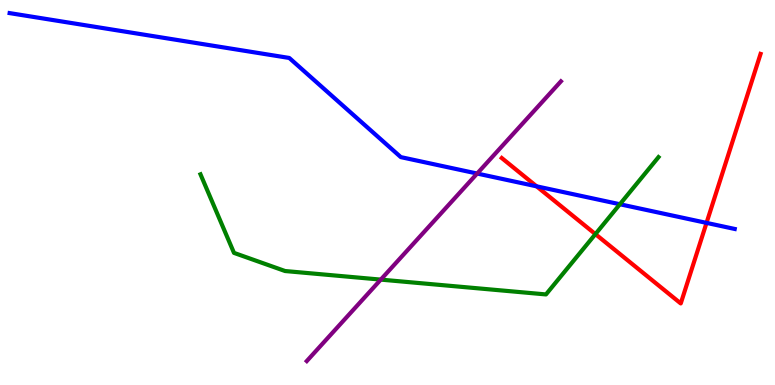[{'lines': ['blue', 'red'], 'intersections': [{'x': 6.92, 'y': 5.16}, {'x': 9.12, 'y': 4.21}]}, {'lines': ['green', 'red'], 'intersections': [{'x': 7.68, 'y': 3.92}]}, {'lines': ['purple', 'red'], 'intersections': []}, {'lines': ['blue', 'green'], 'intersections': [{'x': 8.0, 'y': 4.69}]}, {'lines': ['blue', 'purple'], 'intersections': [{'x': 6.16, 'y': 5.49}]}, {'lines': ['green', 'purple'], 'intersections': [{'x': 4.91, 'y': 2.74}]}]